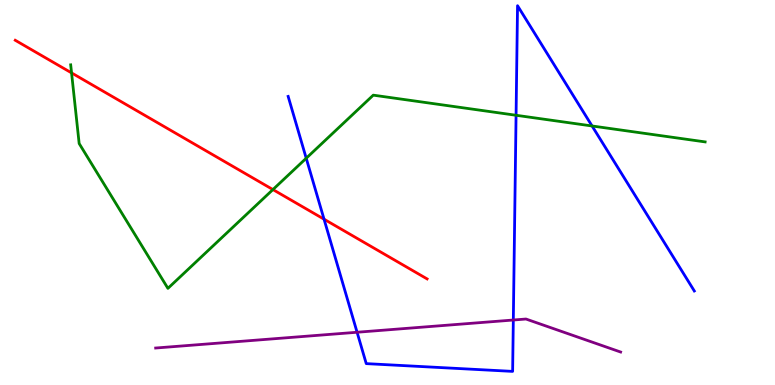[{'lines': ['blue', 'red'], 'intersections': [{'x': 4.18, 'y': 4.31}]}, {'lines': ['green', 'red'], 'intersections': [{'x': 0.923, 'y': 8.11}, {'x': 3.52, 'y': 5.08}]}, {'lines': ['purple', 'red'], 'intersections': []}, {'lines': ['blue', 'green'], 'intersections': [{'x': 3.95, 'y': 5.89}, {'x': 6.66, 'y': 7.01}, {'x': 7.64, 'y': 6.73}]}, {'lines': ['blue', 'purple'], 'intersections': [{'x': 4.61, 'y': 1.37}, {'x': 6.62, 'y': 1.69}]}, {'lines': ['green', 'purple'], 'intersections': []}]